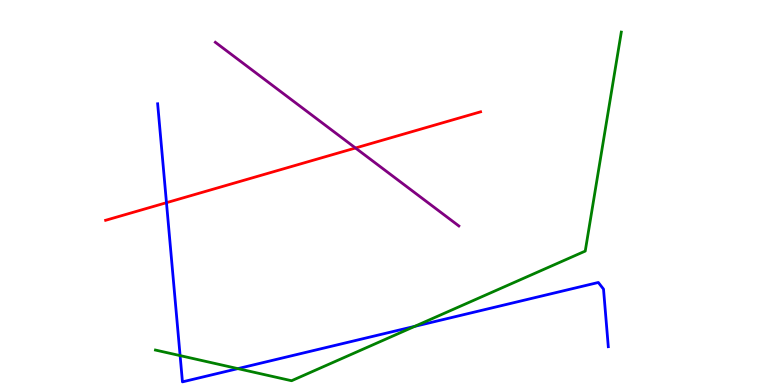[{'lines': ['blue', 'red'], 'intersections': [{'x': 2.15, 'y': 4.74}]}, {'lines': ['green', 'red'], 'intersections': []}, {'lines': ['purple', 'red'], 'intersections': [{'x': 4.59, 'y': 6.16}]}, {'lines': ['blue', 'green'], 'intersections': [{'x': 2.32, 'y': 0.763}, {'x': 3.07, 'y': 0.425}, {'x': 5.35, 'y': 1.52}]}, {'lines': ['blue', 'purple'], 'intersections': []}, {'lines': ['green', 'purple'], 'intersections': []}]